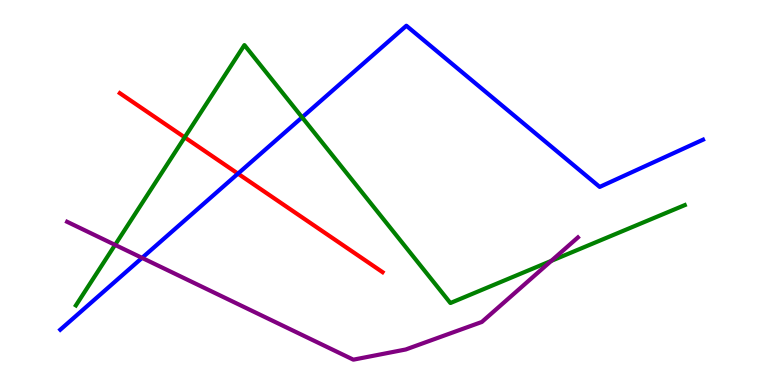[{'lines': ['blue', 'red'], 'intersections': [{'x': 3.07, 'y': 5.49}]}, {'lines': ['green', 'red'], 'intersections': [{'x': 2.38, 'y': 6.43}]}, {'lines': ['purple', 'red'], 'intersections': []}, {'lines': ['blue', 'green'], 'intersections': [{'x': 3.9, 'y': 6.95}]}, {'lines': ['blue', 'purple'], 'intersections': [{'x': 1.83, 'y': 3.3}]}, {'lines': ['green', 'purple'], 'intersections': [{'x': 1.48, 'y': 3.64}, {'x': 7.11, 'y': 3.22}]}]